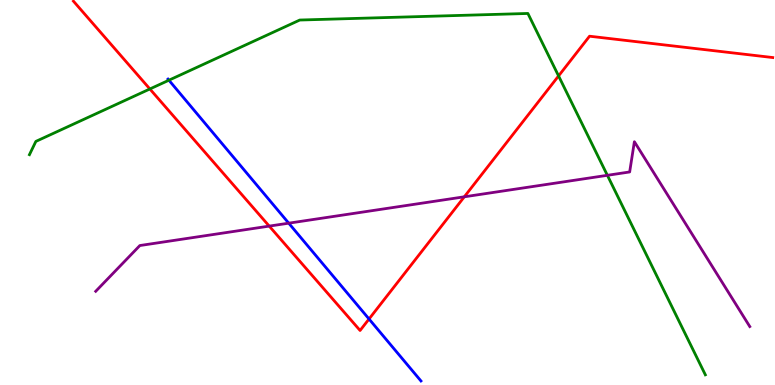[{'lines': ['blue', 'red'], 'intersections': [{'x': 4.76, 'y': 1.71}]}, {'lines': ['green', 'red'], 'intersections': [{'x': 1.93, 'y': 7.69}, {'x': 7.21, 'y': 8.03}]}, {'lines': ['purple', 'red'], 'intersections': [{'x': 3.47, 'y': 4.13}, {'x': 5.99, 'y': 4.89}]}, {'lines': ['blue', 'green'], 'intersections': [{'x': 2.18, 'y': 7.92}]}, {'lines': ['blue', 'purple'], 'intersections': [{'x': 3.73, 'y': 4.2}]}, {'lines': ['green', 'purple'], 'intersections': [{'x': 7.84, 'y': 5.45}]}]